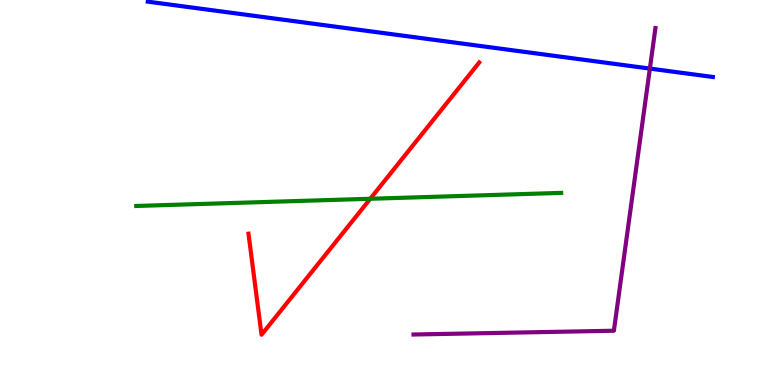[{'lines': ['blue', 'red'], 'intersections': []}, {'lines': ['green', 'red'], 'intersections': [{'x': 4.78, 'y': 4.84}]}, {'lines': ['purple', 'red'], 'intersections': []}, {'lines': ['blue', 'green'], 'intersections': []}, {'lines': ['blue', 'purple'], 'intersections': [{'x': 8.39, 'y': 8.22}]}, {'lines': ['green', 'purple'], 'intersections': []}]